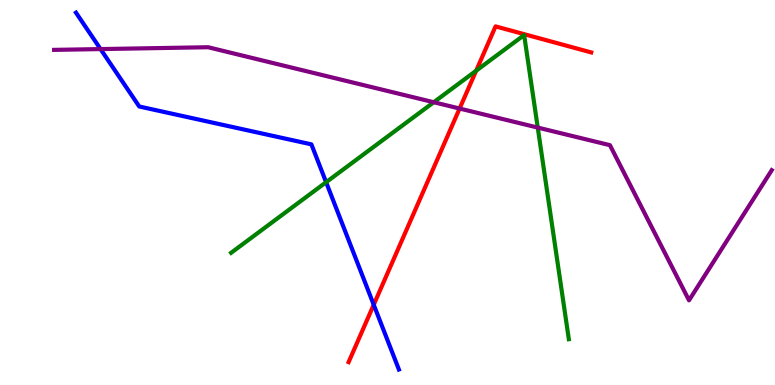[{'lines': ['blue', 'red'], 'intersections': [{'x': 4.82, 'y': 2.08}]}, {'lines': ['green', 'red'], 'intersections': [{'x': 6.14, 'y': 8.16}]}, {'lines': ['purple', 'red'], 'intersections': [{'x': 5.93, 'y': 7.18}]}, {'lines': ['blue', 'green'], 'intersections': [{'x': 4.21, 'y': 5.27}]}, {'lines': ['blue', 'purple'], 'intersections': [{'x': 1.3, 'y': 8.73}]}, {'lines': ['green', 'purple'], 'intersections': [{'x': 5.6, 'y': 7.34}, {'x': 6.94, 'y': 6.69}]}]